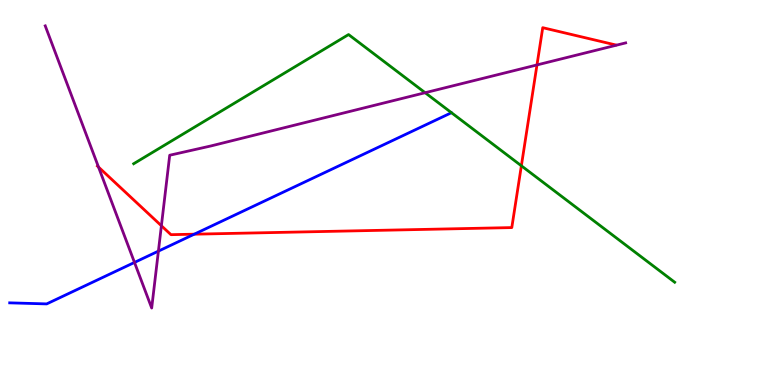[{'lines': ['blue', 'red'], 'intersections': [{'x': 2.51, 'y': 3.92}]}, {'lines': ['green', 'red'], 'intersections': [{'x': 6.73, 'y': 5.69}]}, {'lines': ['purple', 'red'], 'intersections': [{'x': 1.27, 'y': 5.66}, {'x': 2.08, 'y': 4.14}, {'x': 6.93, 'y': 8.31}]}, {'lines': ['blue', 'green'], 'intersections': []}, {'lines': ['blue', 'purple'], 'intersections': [{'x': 1.74, 'y': 3.18}, {'x': 2.04, 'y': 3.48}]}, {'lines': ['green', 'purple'], 'intersections': [{'x': 5.49, 'y': 7.59}]}]